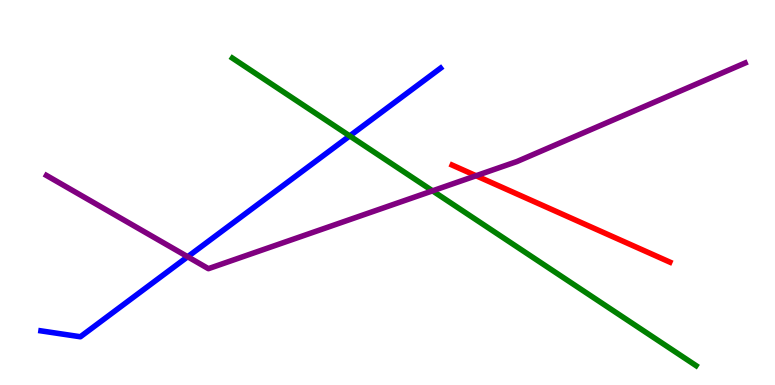[{'lines': ['blue', 'red'], 'intersections': []}, {'lines': ['green', 'red'], 'intersections': []}, {'lines': ['purple', 'red'], 'intersections': [{'x': 6.14, 'y': 5.44}]}, {'lines': ['blue', 'green'], 'intersections': [{'x': 4.51, 'y': 6.47}]}, {'lines': ['blue', 'purple'], 'intersections': [{'x': 2.42, 'y': 3.33}]}, {'lines': ['green', 'purple'], 'intersections': [{'x': 5.58, 'y': 5.04}]}]